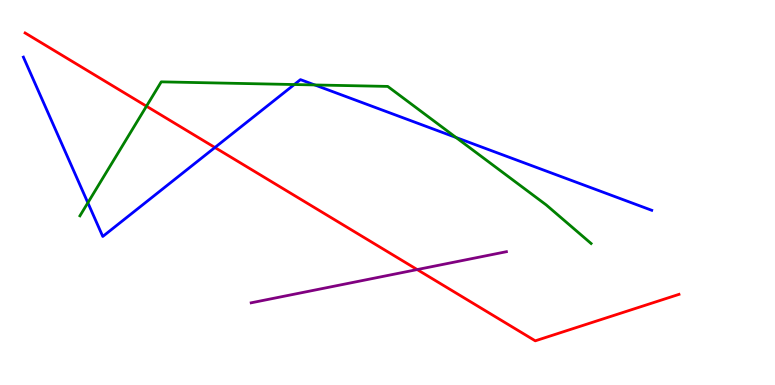[{'lines': ['blue', 'red'], 'intersections': [{'x': 2.77, 'y': 6.17}]}, {'lines': ['green', 'red'], 'intersections': [{'x': 1.89, 'y': 7.24}]}, {'lines': ['purple', 'red'], 'intersections': [{'x': 5.38, 'y': 3.0}]}, {'lines': ['blue', 'green'], 'intersections': [{'x': 1.13, 'y': 4.73}, {'x': 3.8, 'y': 7.8}, {'x': 4.06, 'y': 7.79}, {'x': 5.88, 'y': 6.43}]}, {'lines': ['blue', 'purple'], 'intersections': []}, {'lines': ['green', 'purple'], 'intersections': []}]